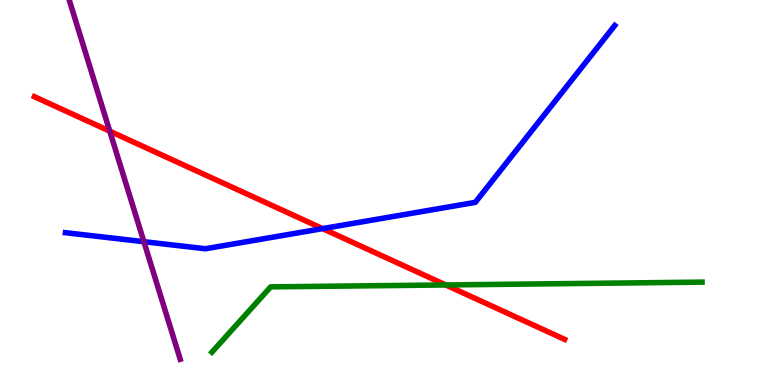[{'lines': ['blue', 'red'], 'intersections': [{'x': 4.16, 'y': 4.06}]}, {'lines': ['green', 'red'], 'intersections': [{'x': 5.75, 'y': 2.6}]}, {'lines': ['purple', 'red'], 'intersections': [{'x': 1.42, 'y': 6.59}]}, {'lines': ['blue', 'green'], 'intersections': []}, {'lines': ['blue', 'purple'], 'intersections': [{'x': 1.86, 'y': 3.72}]}, {'lines': ['green', 'purple'], 'intersections': []}]